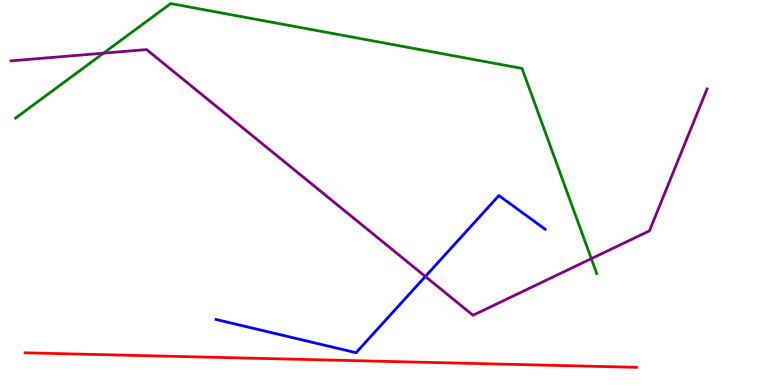[{'lines': ['blue', 'red'], 'intersections': []}, {'lines': ['green', 'red'], 'intersections': []}, {'lines': ['purple', 'red'], 'intersections': []}, {'lines': ['blue', 'green'], 'intersections': []}, {'lines': ['blue', 'purple'], 'intersections': [{'x': 5.49, 'y': 2.82}]}, {'lines': ['green', 'purple'], 'intersections': [{'x': 1.34, 'y': 8.62}, {'x': 7.63, 'y': 3.28}]}]